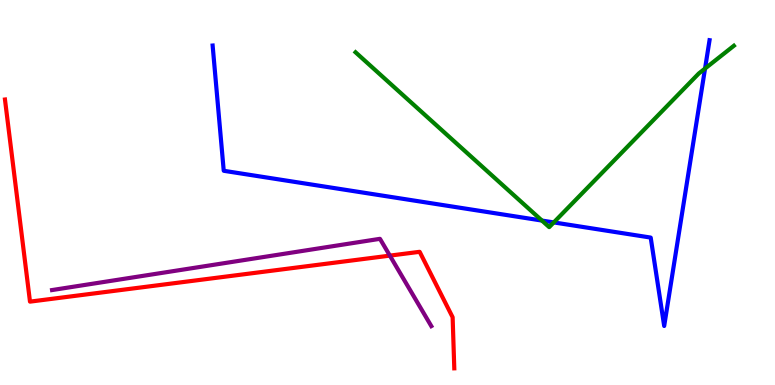[{'lines': ['blue', 'red'], 'intersections': []}, {'lines': ['green', 'red'], 'intersections': []}, {'lines': ['purple', 'red'], 'intersections': [{'x': 5.03, 'y': 3.36}]}, {'lines': ['blue', 'green'], 'intersections': [{'x': 6.99, 'y': 4.27}, {'x': 7.15, 'y': 4.22}, {'x': 9.1, 'y': 8.22}]}, {'lines': ['blue', 'purple'], 'intersections': []}, {'lines': ['green', 'purple'], 'intersections': []}]